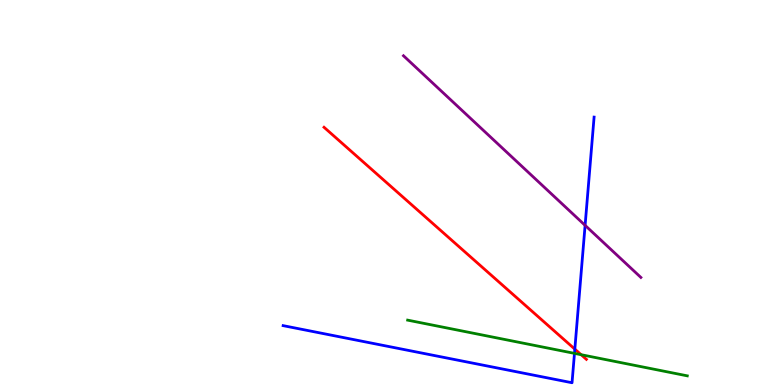[{'lines': ['blue', 'red'], 'intersections': [{'x': 7.42, 'y': 0.932}]}, {'lines': ['green', 'red'], 'intersections': [{'x': 7.5, 'y': 0.787}]}, {'lines': ['purple', 'red'], 'intersections': []}, {'lines': ['blue', 'green'], 'intersections': [{'x': 7.41, 'y': 0.822}]}, {'lines': ['blue', 'purple'], 'intersections': [{'x': 7.55, 'y': 4.15}]}, {'lines': ['green', 'purple'], 'intersections': []}]